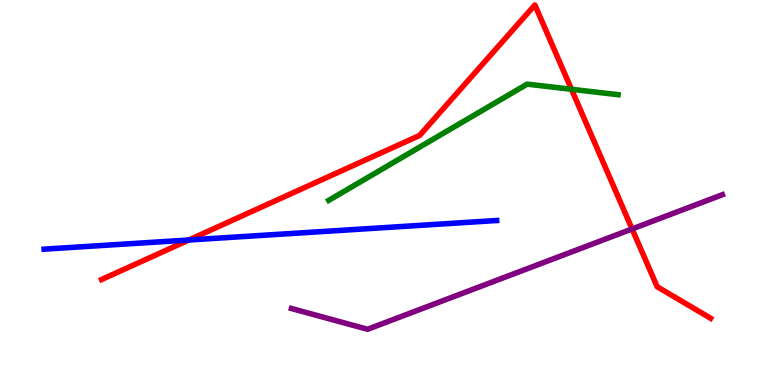[{'lines': ['blue', 'red'], 'intersections': [{'x': 2.44, 'y': 3.77}]}, {'lines': ['green', 'red'], 'intersections': [{'x': 7.37, 'y': 7.68}]}, {'lines': ['purple', 'red'], 'intersections': [{'x': 8.16, 'y': 4.05}]}, {'lines': ['blue', 'green'], 'intersections': []}, {'lines': ['blue', 'purple'], 'intersections': []}, {'lines': ['green', 'purple'], 'intersections': []}]